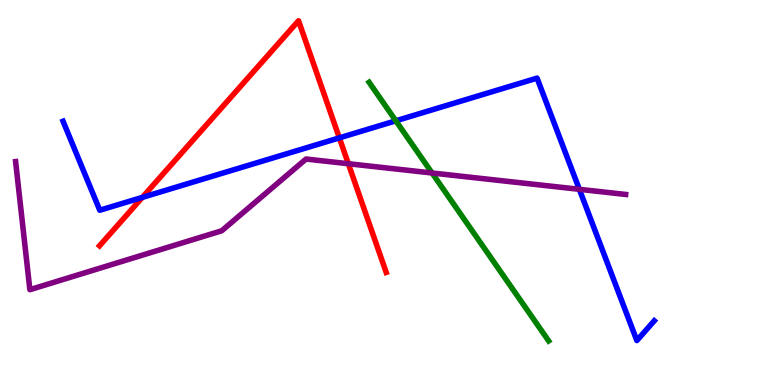[{'lines': ['blue', 'red'], 'intersections': [{'x': 1.84, 'y': 4.87}, {'x': 4.38, 'y': 6.42}]}, {'lines': ['green', 'red'], 'intersections': []}, {'lines': ['purple', 'red'], 'intersections': [{'x': 4.49, 'y': 5.75}]}, {'lines': ['blue', 'green'], 'intersections': [{'x': 5.11, 'y': 6.86}]}, {'lines': ['blue', 'purple'], 'intersections': [{'x': 7.48, 'y': 5.08}]}, {'lines': ['green', 'purple'], 'intersections': [{'x': 5.58, 'y': 5.51}]}]